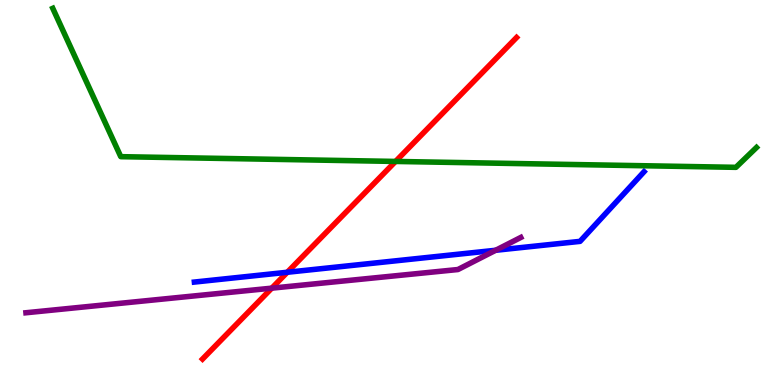[{'lines': ['blue', 'red'], 'intersections': [{'x': 3.71, 'y': 2.93}]}, {'lines': ['green', 'red'], 'intersections': [{'x': 5.1, 'y': 5.81}]}, {'lines': ['purple', 'red'], 'intersections': [{'x': 3.51, 'y': 2.52}]}, {'lines': ['blue', 'green'], 'intersections': []}, {'lines': ['blue', 'purple'], 'intersections': [{'x': 6.4, 'y': 3.5}]}, {'lines': ['green', 'purple'], 'intersections': []}]